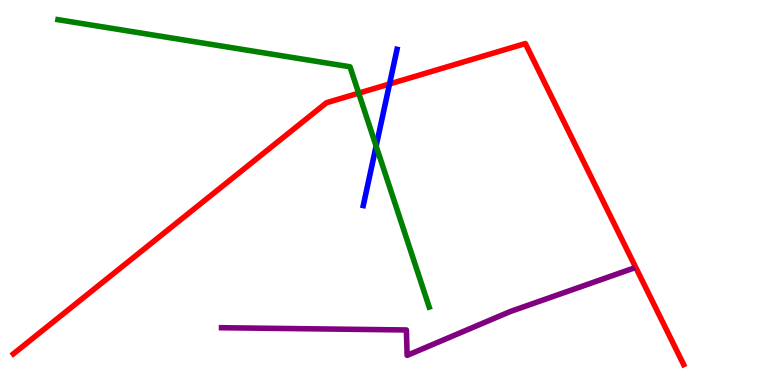[{'lines': ['blue', 'red'], 'intersections': [{'x': 5.03, 'y': 7.82}]}, {'lines': ['green', 'red'], 'intersections': [{'x': 4.63, 'y': 7.58}]}, {'lines': ['purple', 'red'], 'intersections': []}, {'lines': ['blue', 'green'], 'intersections': [{'x': 4.85, 'y': 6.21}]}, {'lines': ['blue', 'purple'], 'intersections': []}, {'lines': ['green', 'purple'], 'intersections': []}]